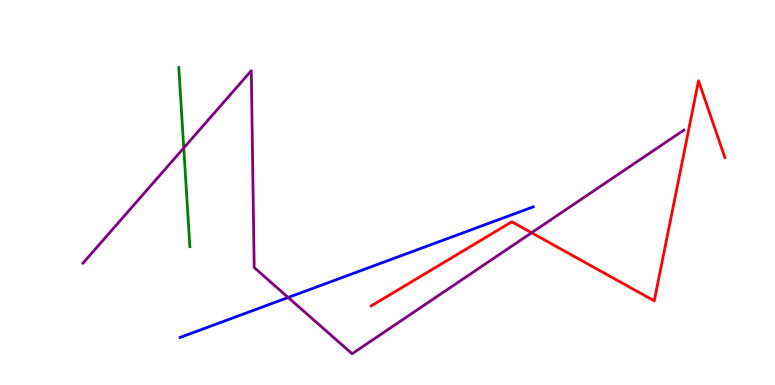[{'lines': ['blue', 'red'], 'intersections': []}, {'lines': ['green', 'red'], 'intersections': []}, {'lines': ['purple', 'red'], 'intersections': [{'x': 6.86, 'y': 3.95}]}, {'lines': ['blue', 'green'], 'intersections': []}, {'lines': ['blue', 'purple'], 'intersections': [{'x': 3.72, 'y': 2.27}]}, {'lines': ['green', 'purple'], 'intersections': [{'x': 2.37, 'y': 6.16}]}]